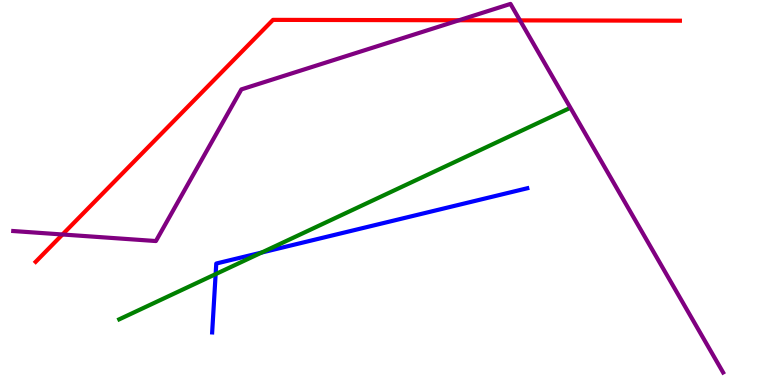[{'lines': ['blue', 'red'], 'intersections': []}, {'lines': ['green', 'red'], 'intersections': []}, {'lines': ['purple', 'red'], 'intersections': [{'x': 0.806, 'y': 3.91}, {'x': 5.92, 'y': 9.47}, {'x': 6.71, 'y': 9.47}]}, {'lines': ['blue', 'green'], 'intersections': [{'x': 2.78, 'y': 2.88}, {'x': 3.38, 'y': 3.44}]}, {'lines': ['blue', 'purple'], 'intersections': []}, {'lines': ['green', 'purple'], 'intersections': []}]